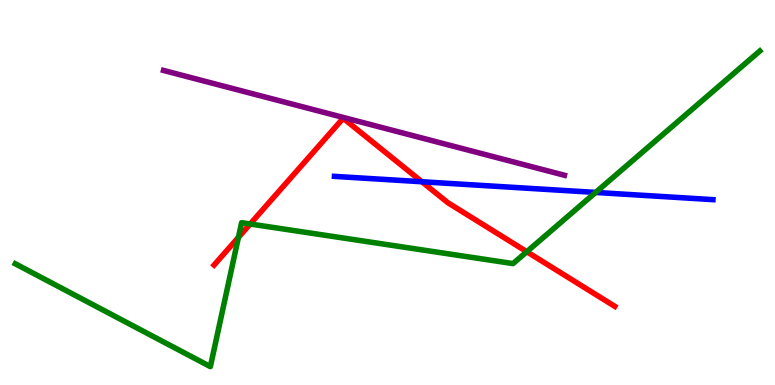[{'lines': ['blue', 'red'], 'intersections': [{'x': 5.44, 'y': 5.28}]}, {'lines': ['green', 'red'], 'intersections': [{'x': 3.08, 'y': 3.83}, {'x': 3.23, 'y': 4.18}, {'x': 6.8, 'y': 3.46}]}, {'lines': ['purple', 'red'], 'intersections': []}, {'lines': ['blue', 'green'], 'intersections': [{'x': 7.69, 'y': 5.0}]}, {'lines': ['blue', 'purple'], 'intersections': []}, {'lines': ['green', 'purple'], 'intersections': []}]